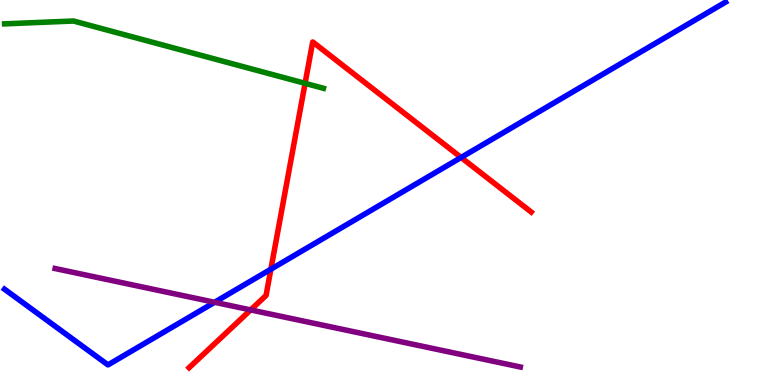[{'lines': ['blue', 'red'], 'intersections': [{'x': 3.5, 'y': 3.01}, {'x': 5.95, 'y': 5.91}]}, {'lines': ['green', 'red'], 'intersections': [{'x': 3.94, 'y': 7.84}]}, {'lines': ['purple', 'red'], 'intersections': [{'x': 3.23, 'y': 1.95}]}, {'lines': ['blue', 'green'], 'intersections': []}, {'lines': ['blue', 'purple'], 'intersections': [{'x': 2.77, 'y': 2.15}]}, {'lines': ['green', 'purple'], 'intersections': []}]